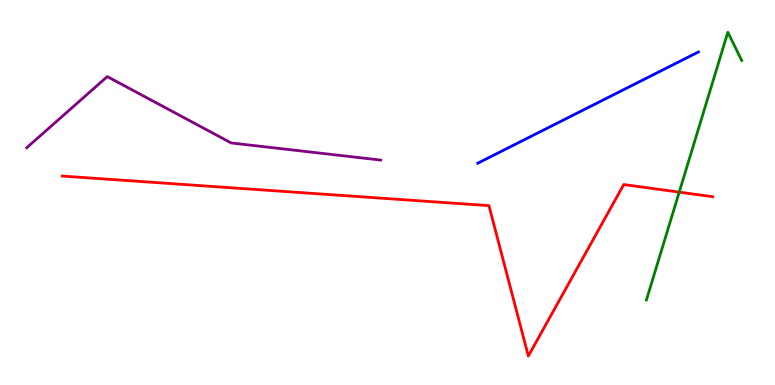[{'lines': ['blue', 'red'], 'intersections': []}, {'lines': ['green', 'red'], 'intersections': [{'x': 8.76, 'y': 5.01}]}, {'lines': ['purple', 'red'], 'intersections': []}, {'lines': ['blue', 'green'], 'intersections': []}, {'lines': ['blue', 'purple'], 'intersections': []}, {'lines': ['green', 'purple'], 'intersections': []}]